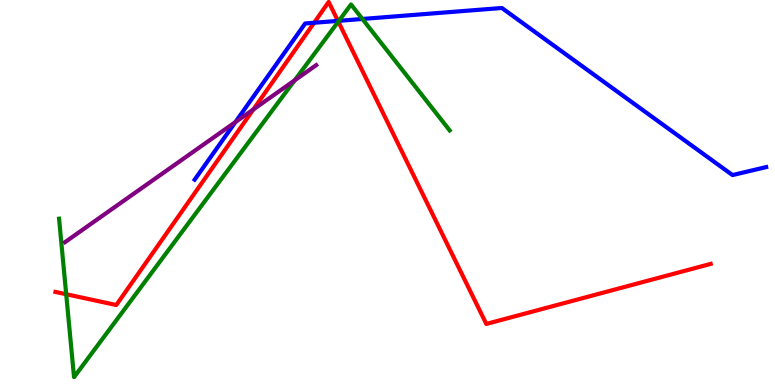[{'lines': ['blue', 'red'], 'intersections': [{'x': 4.05, 'y': 9.41}, {'x': 4.36, 'y': 9.46}]}, {'lines': ['green', 'red'], 'intersections': [{'x': 0.854, 'y': 2.36}, {'x': 4.37, 'y': 9.44}]}, {'lines': ['purple', 'red'], 'intersections': [{'x': 3.27, 'y': 7.16}]}, {'lines': ['blue', 'green'], 'intersections': [{'x': 4.37, 'y': 9.46}, {'x': 4.68, 'y': 9.51}]}, {'lines': ['blue', 'purple'], 'intersections': [{'x': 3.04, 'y': 6.83}]}, {'lines': ['green', 'purple'], 'intersections': [{'x': 3.8, 'y': 7.91}]}]